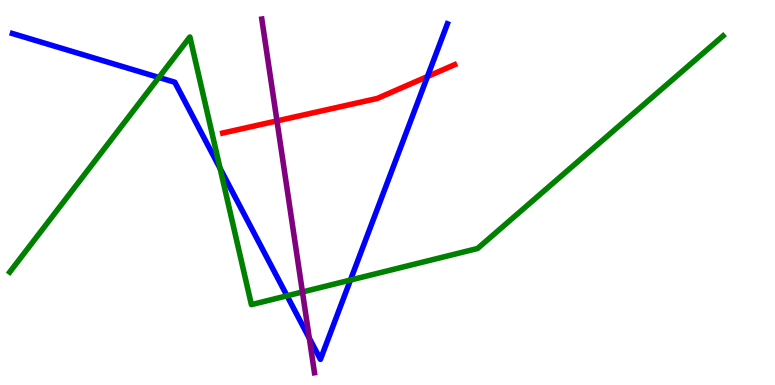[{'lines': ['blue', 'red'], 'intersections': [{'x': 5.52, 'y': 8.01}]}, {'lines': ['green', 'red'], 'intersections': []}, {'lines': ['purple', 'red'], 'intersections': [{'x': 3.57, 'y': 6.86}]}, {'lines': ['blue', 'green'], 'intersections': [{'x': 2.05, 'y': 7.99}, {'x': 2.84, 'y': 5.62}, {'x': 3.7, 'y': 2.32}, {'x': 4.52, 'y': 2.73}]}, {'lines': ['blue', 'purple'], 'intersections': [{'x': 3.99, 'y': 1.21}]}, {'lines': ['green', 'purple'], 'intersections': [{'x': 3.9, 'y': 2.42}]}]